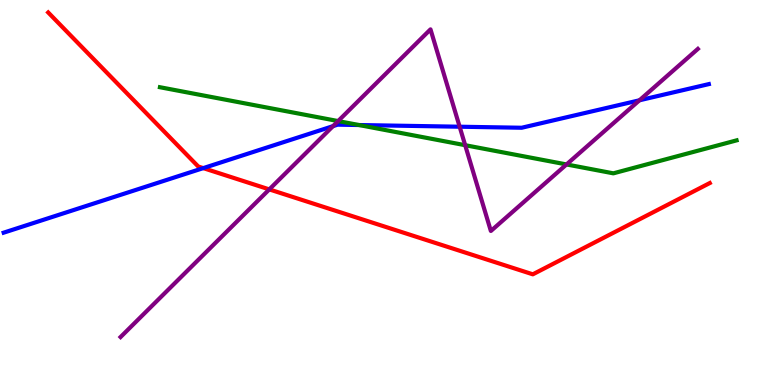[{'lines': ['blue', 'red'], 'intersections': [{'x': 2.62, 'y': 5.63}]}, {'lines': ['green', 'red'], 'intersections': []}, {'lines': ['purple', 'red'], 'intersections': [{'x': 3.47, 'y': 5.08}]}, {'lines': ['blue', 'green'], 'intersections': [{'x': 4.63, 'y': 6.75}]}, {'lines': ['blue', 'purple'], 'intersections': [{'x': 4.3, 'y': 6.72}, {'x': 5.93, 'y': 6.71}, {'x': 8.25, 'y': 7.4}]}, {'lines': ['green', 'purple'], 'intersections': [{'x': 4.36, 'y': 6.86}, {'x': 6.0, 'y': 6.23}, {'x': 7.31, 'y': 5.73}]}]